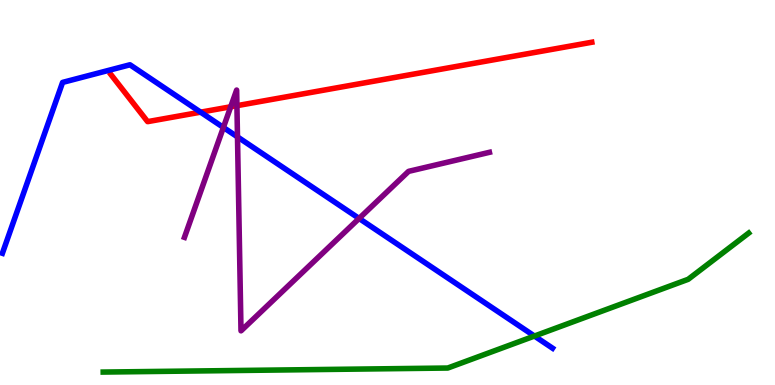[{'lines': ['blue', 'red'], 'intersections': [{'x': 2.59, 'y': 7.09}]}, {'lines': ['green', 'red'], 'intersections': []}, {'lines': ['purple', 'red'], 'intersections': [{'x': 2.98, 'y': 7.23}, {'x': 3.06, 'y': 7.26}]}, {'lines': ['blue', 'green'], 'intersections': [{'x': 6.9, 'y': 1.27}]}, {'lines': ['blue', 'purple'], 'intersections': [{'x': 2.88, 'y': 6.69}, {'x': 3.06, 'y': 6.44}, {'x': 4.63, 'y': 4.33}]}, {'lines': ['green', 'purple'], 'intersections': []}]